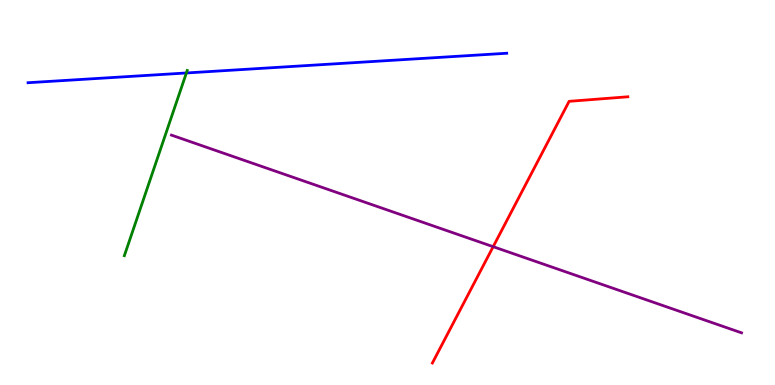[{'lines': ['blue', 'red'], 'intersections': []}, {'lines': ['green', 'red'], 'intersections': []}, {'lines': ['purple', 'red'], 'intersections': [{'x': 6.36, 'y': 3.59}]}, {'lines': ['blue', 'green'], 'intersections': [{'x': 2.41, 'y': 8.1}]}, {'lines': ['blue', 'purple'], 'intersections': []}, {'lines': ['green', 'purple'], 'intersections': []}]